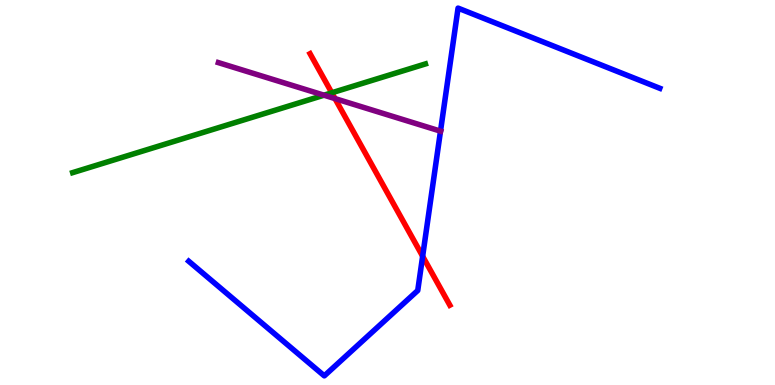[{'lines': ['blue', 'red'], 'intersections': [{'x': 5.45, 'y': 3.34}]}, {'lines': ['green', 'red'], 'intersections': [{'x': 4.28, 'y': 7.59}]}, {'lines': ['purple', 'red'], 'intersections': [{'x': 4.32, 'y': 7.44}]}, {'lines': ['blue', 'green'], 'intersections': []}, {'lines': ['blue', 'purple'], 'intersections': [{'x': 5.68, 'y': 6.59}]}, {'lines': ['green', 'purple'], 'intersections': [{'x': 4.18, 'y': 7.53}]}]